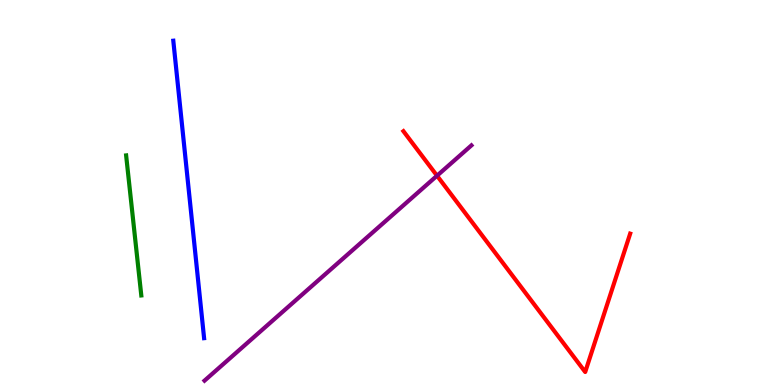[{'lines': ['blue', 'red'], 'intersections': []}, {'lines': ['green', 'red'], 'intersections': []}, {'lines': ['purple', 'red'], 'intersections': [{'x': 5.64, 'y': 5.44}]}, {'lines': ['blue', 'green'], 'intersections': []}, {'lines': ['blue', 'purple'], 'intersections': []}, {'lines': ['green', 'purple'], 'intersections': []}]